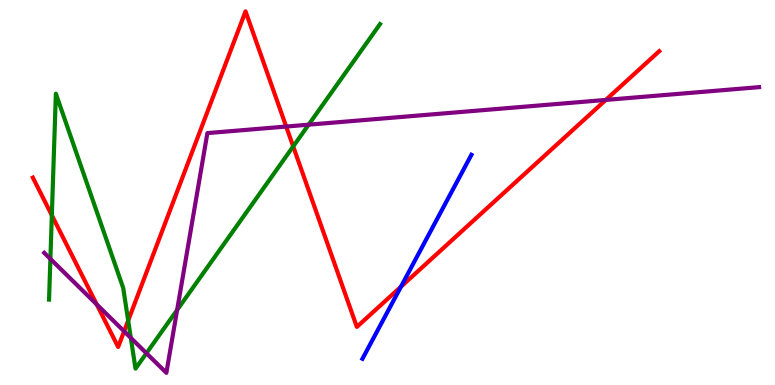[{'lines': ['blue', 'red'], 'intersections': [{'x': 5.17, 'y': 2.55}]}, {'lines': ['green', 'red'], 'intersections': [{'x': 0.669, 'y': 4.41}, {'x': 1.65, 'y': 1.67}, {'x': 3.78, 'y': 6.2}]}, {'lines': ['purple', 'red'], 'intersections': [{'x': 1.25, 'y': 2.09}, {'x': 1.6, 'y': 1.39}, {'x': 3.69, 'y': 6.71}, {'x': 7.82, 'y': 7.4}]}, {'lines': ['blue', 'green'], 'intersections': []}, {'lines': ['blue', 'purple'], 'intersections': []}, {'lines': ['green', 'purple'], 'intersections': [{'x': 0.65, 'y': 3.28}, {'x': 1.69, 'y': 1.22}, {'x': 1.89, 'y': 0.825}, {'x': 2.29, 'y': 1.95}, {'x': 3.98, 'y': 6.76}]}]